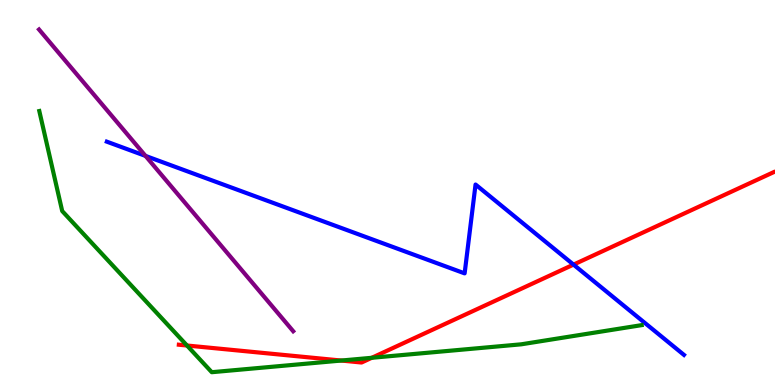[{'lines': ['blue', 'red'], 'intersections': [{'x': 7.4, 'y': 3.13}]}, {'lines': ['green', 'red'], 'intersections': [{'x': 2.41, 'y': 1.03}, {'x': 4.4, 'y': 0.635}, {'x': 4.8, 'y': 0.707}]}, {'lines': ['purple', 'red'], 'intersections': []}, {'lines': ['blue', 'green'], 'intersections': []}, {'lines': ['blue', 'purple'], 'intersections': [{'x': 1.88, 'y': 5.95}]}, {'lines': ['green', 'purple'], 'intersections': []}]